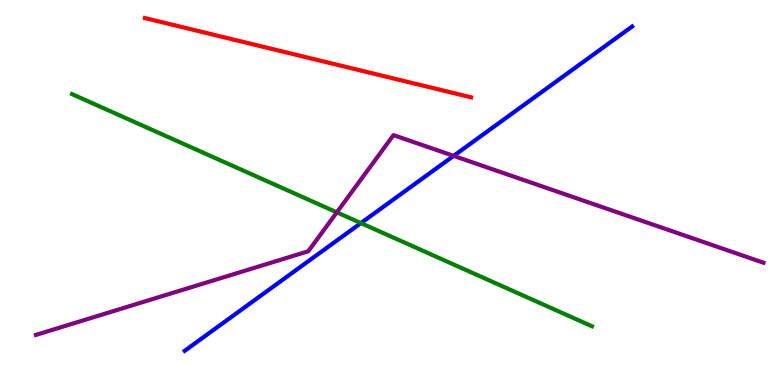[{'lines': ['blue', 'red'], 'intersections': []}, {'lines': ['green', 'red'], 'intersections': []}, {'lines': ['purple', 'red'], 'intersections': []}, {'lines': ['blue', 'green'], 'intersections': [{'x': 4.66, 'y': 4.21}]}, {'lines': ['blue', 'purple'], 'intersections': [{'x': 5.85, 'y': 5.95}]}, {'lines': ['green', 'purple'], 'intersections': [{'x': 4.35, 'y': 4.48}]}]